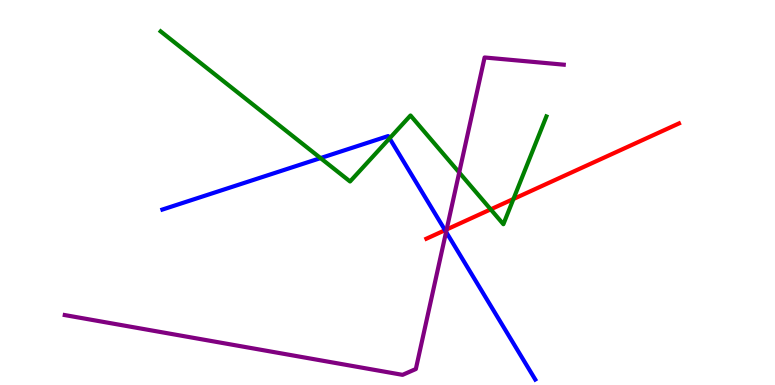[{'lines': ['blue', 'red'], 'intersections': [{'x': 5.74, 'y': 4.02}]}, {'lines': ['green', 'red'], 'intersections': [{'x': 6.33, 'y': 4.56}, {'x': 6.63, 'y': 4.83}]}, {'lines': ['purple', 'red'], 'intersections': [{'x': 5.76, 'y': 4.04}]}, {'lines': ['blue', 'green'], 'intersections': [{'x': 4.14, 'y': 5.89}, {'x': 5.03, 'y': 6.41}]}, {'lines': ['blue', 'purple'], 'intersections': [{'x': 5.76, 'y': 3.98}]}, {'lines': ['green', 'purple'], 'intersections': [{'x': 5.93, 'y': 5.52}]}]